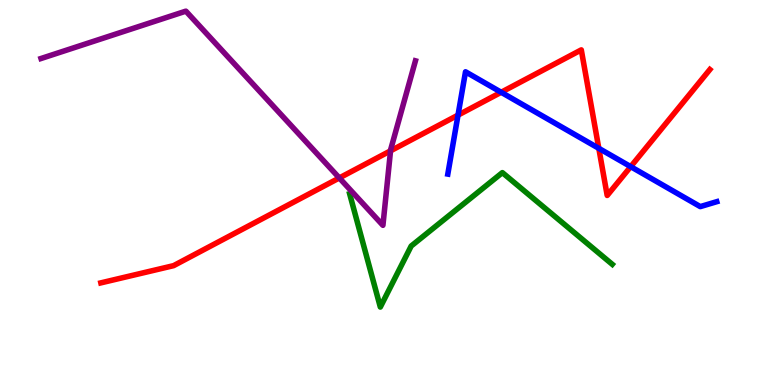[{'lines': ['blue', 'red'], 'intersections': [{'x': 5.91, 'y': 7.01}, {'x': 6.47, 'y': 7.6}, {'x': 7.73, 'y': 6.15}, {'x': 8.14, 'y': 5.67}]}, {'lines': ['green', 'red'], 'intersections': []}, {'lines': ['purple', 'red'], 'intersections': [{'x': 4.38, 'y': 5.38}, {'x': 5.04, 'y': 6.08}]}, {'lines': ['blue', 'green'], 'intersections': []}, {'lines': ['blue', 'purple'], 'intersections': []}, {'lines': ['green', 'purple'], 'intersections': []}]